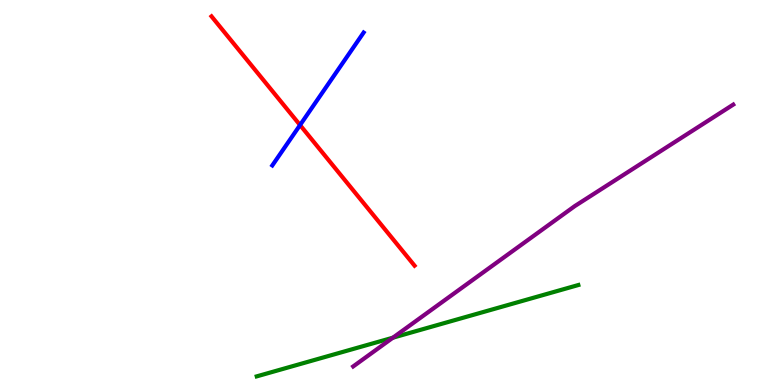[{'lines': ['blue', 'red'], 'intersections': [{'x': 3.87, 'y': 6.75}]}, {'lines': ['green', 'red'], 'intersections': []}, {'lines': ['purple', 'red'], 'intersections': []}, {'lines': ['blue', 'green'], 'intersections': []}, {'lines': ['blue', 'purple'], 'intersections': []}, {'lines': ['green', 'purple'], 'intersections': [{'x': 5.07, 'y': 1.23}]}]